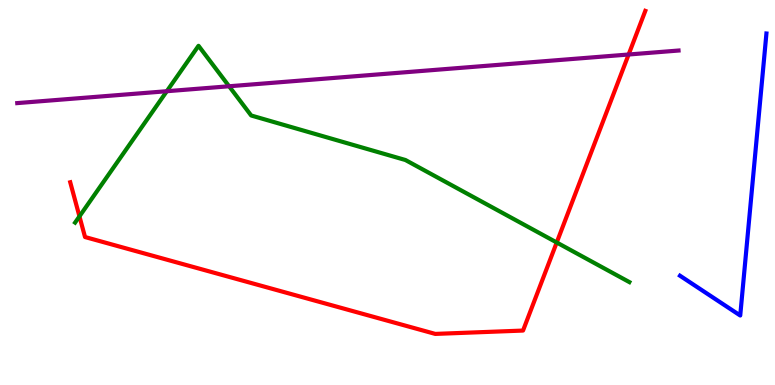[{'lines': ['blue', 'red'], 'intersections': []}, {'lines': ['green', 'red'], 'intersections': [{'x': 1.03, 'y': 4.38}, {'x': 7.18, 'y': 3.7}]}, {'lines': ['purple', 'red'], 'intersections': [{'x': 8.11, 'y': 8.58}]}, {'lines': ['blue', 'green'], 'intersections': []}, {'lines': ['blue', 'purple'], 'intersections': []}, {'lines': ['green', 'purple'], 'intersections': [{'x': 2.15, 'y': 7.63}, {'x': 2.96, 'y': 7.76}]}]